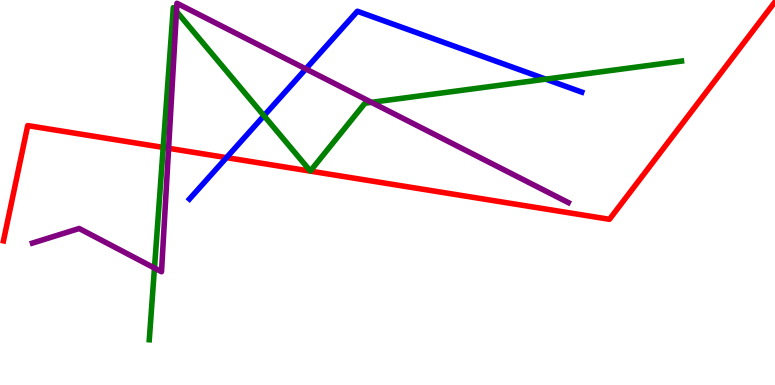[{'lines': ['blue', 'red'], 'intersections': [{'x': 2.92, 'y': 5.91}]}, {'lines': ['green', 'red'], 'intersections': [{'x': 2.11, 'y': 6.17}]}, {'lines': ['purple', 'red'], 'intersections': [{'x': 2.18, 'y': 6.15}]}, {'lines': ['blue', 'green'], 'intersections': [{'x': 3.41, 'y': 6.99}, {'x': 7.04, 'y': 7.94}]}, {'lines': ['blue', 'purple'], 'intersections': [{'x': 3.95, 'y': 8.21}]}, {'lines': ['green', 'purple'], 'intersections': [{'x': 1.99, 'y': 3.04}, {'x': 2.28, 'y': 9.7}, {'x': 4.79, 'y': 7.34}]}]